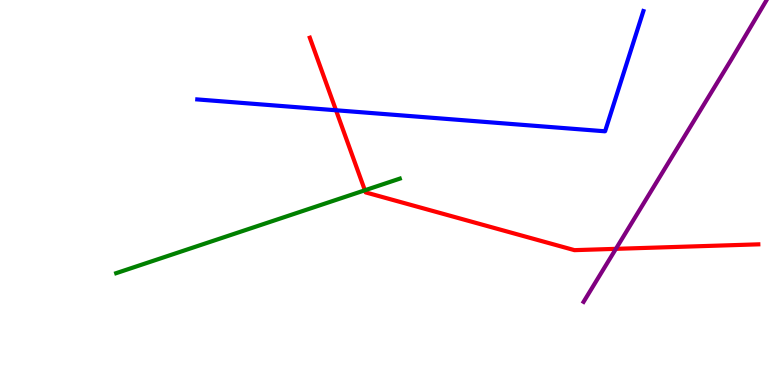[{'lines': ['blue', 'red'], 'intersections': [{'x': 4.34, 'y': 7.14}]}, {'lines': ['green', 'red'], 'intersections': [{'x': 4.71, 'y': 5.06}]}, {'lines': ['purple', 'red'], 'intersections': [{'x': 7.95, 'y': 3.54}]}, {'lines': ['blue', 'green'], 'intersections': []}, {'lines': ['blue', 'purple'], 'intersections': []}, {'lines': ['green', 'purple'], 'intersections': []}]